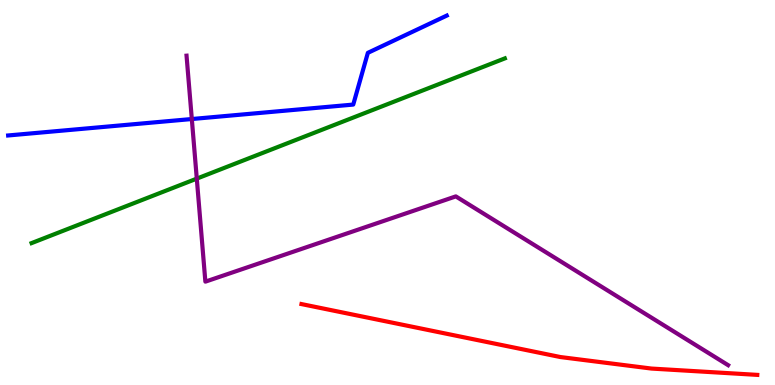[{'lines': ['blue', 'red'], 'intersections': []}, {'lines': ['green', 'red'], 'intersections': []}, {'lines': ['purple', 'red'], 'intersections': []}, {'lines': ['blue', 'green'], 'intersections': []}, {'lines': ['blue', 'purple'], 'intersections': [{'x': 2.48, 'y': 6.91}]}, {'lines': ['green', 'purple'], 'intersections': [{'x': 2.54, 'y': 5.36}]}]